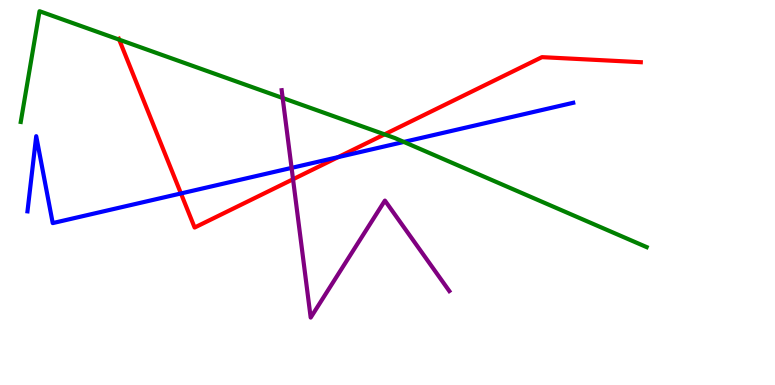[{'lines': ['blue', 'red'], 'intersections': [{'x': 2.33, 'y': 4.98}, {'x': 4.36, 'y': 5.92}]}, {'lines': ['green', 'red'], 'intersections': [{'x': 1.54, 'y': 8.97}, {'x': 4.96, 'y': 6.51}]}, {'lines': ['purple', 'red'], 'intersections': [{'x': 3.78, 'y': 5.34}]}, {'lines': ['blue', 'green'], 'intersections': [{'x': 5.21, 'y': 6.31}]}, {'lines': ['blue', 'purple'], 'intersections': [{'x': 3.76, 'y': 5.64}]}, {'lines': ['green', 'purple'], 'intersections': [{'x': 3.65, 'y': 7.45}]}]